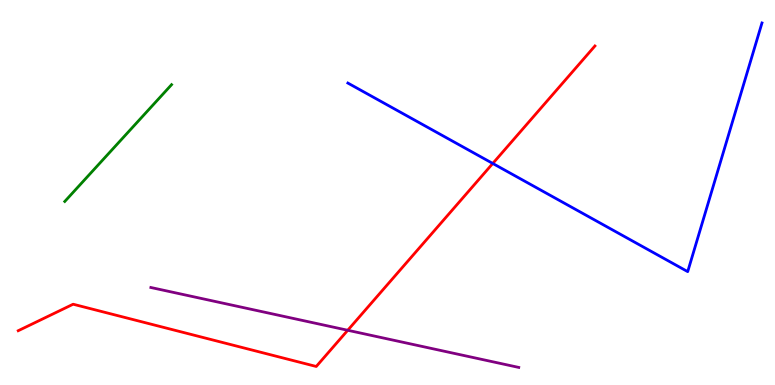[{'lines': ['blue', 'red'], 'intersections': [{'x': 6.36, 'y': 5.75}]}, {'lines': ['green', 'red'], 'intersections': []}, {'lines': ['purple', 'red'], 'intersections': [{'x': 4.49, 'y': 1.42}]}, {'lines': ['blue', 'green'], 'intersections': []}, {'lines': ['blue', 'purple'], 'intersections': []}, {'lines': ['green', 'purple'], 'intersections': []}]